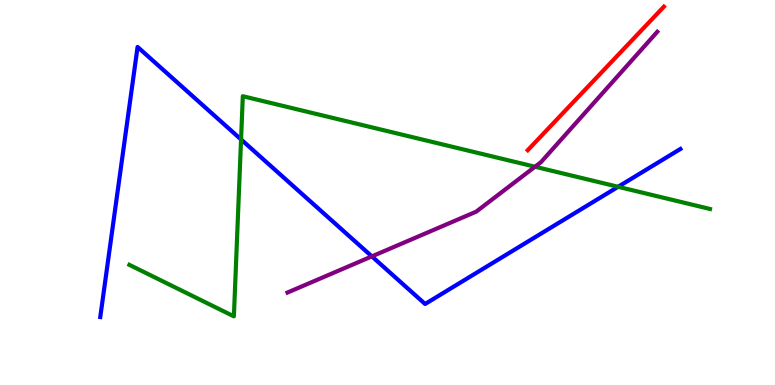[{'lines': ['blue', 'red'], 'intersections': []}, {'lines': ['green', 'red'], 'intersections': []}, {'lines': ['purple', 'red'], 'intersections': []}, {'lines': ['blue', 'green'], 'intersections': [{'x': 3.11, 'y': 6.38}, {'x': 7.98, 'y': 5.15}]}, {'lines': ['blue', 'purple'], 'intersections': [{'x': 4.8, 'y': 3.34}]}, {'lines': ['green', 'purple'], 'intersections': [{'x': 6.9, 'y': 5.67}]}]